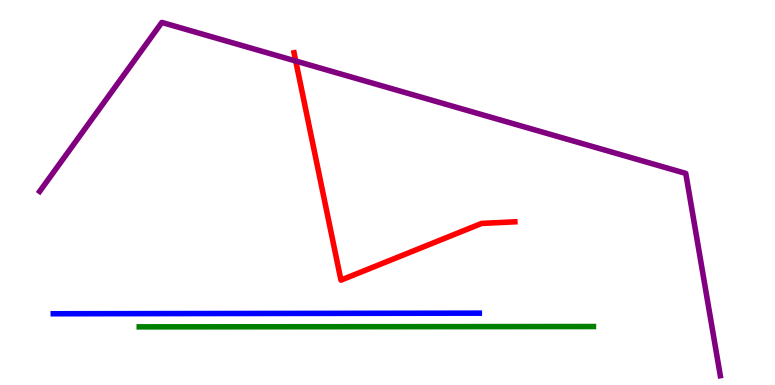[{'lines': ['blue', 'red'], 'intersections': []}, {'lines': ['green', 'red'], 'intersections': []}, {'lines': ['purple', 'red'], 'intersections': [{'x': 3.82, 'y': 8.42}]}, {'lines': ['blue', 'green'], 'intersections': []}, {'lines': ['blue', 'purple'], 'intersections': []}, {'lines': ['green', 'purple'], 'intersections': []}]